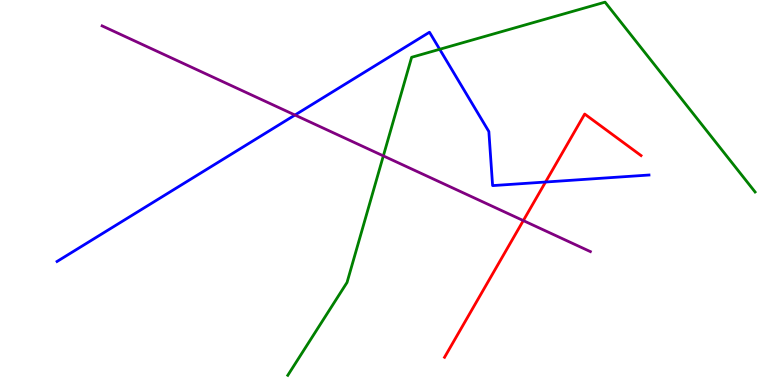[{'lines': ['blue', 'red'], 'intersections': [{'x': 7.04, 'y': 5.27}]}, {'lines': ['green', 'red'], 'intersections': []}, {'lines': ['purple', 'red'], 'intersections': [{'x': 6.75, 'y': 4.27}]}, {'lines': ['blue', 'green'], 'intersections': [{'x': 5.67, 'y': 8.72}]}, {'lines': ['blue', 'purple'], 'intersections': [{'x': 3.81, 'y': 7.01}]}, {'lines': ['green', 'purple'], 'intersections': [{'x': 4.95, 'y': 5.95}]}]